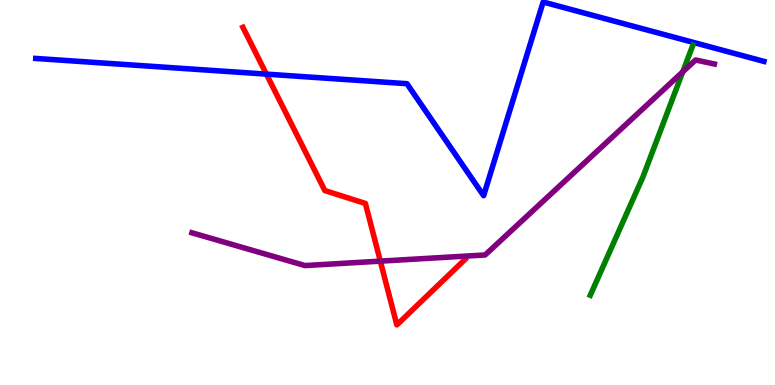[{'lines': ['blue', 'red'], 'intersections': [{'x': 3.44, 'y': 8.07}]}, {'lines': ['green', 'red'], 'intersections': []}, {'lines': ['purple', 'red'], 'intersections': [{'x': 4.91, 'y': 3.22}]}, {'lines': ['blue', 'green'], 'intersections': []}, {'lines': ['blue', 'purple'], 'intersections': []}, {'lines': ['green', 'purple'], 'intersections': [{'x': 8.81, 'y': 8.13}]}]